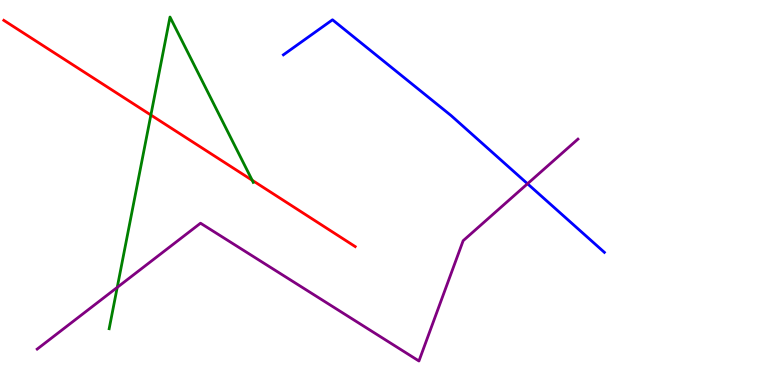[{'lines': ['blue', 'red'], 'intersections': []}, {'lines': ['green', 'red'], 'intersections': [{'x': 1.95, 'y': 7.01}, {'x': 3.25, 'y': 5.32}]}, {'lines': ['purple', 'red'], 'intersections': []}, {'lines': ['blue', 'green'], 'intersections': []}, {'lines': ['blue', 'purple'], 'intersections': [{'x': 6.81, 'y': 5.23}]}, {'lines': ['green', 'purple'], 'intersections': [{'x': 1.51, 'y': 2.53}]}]